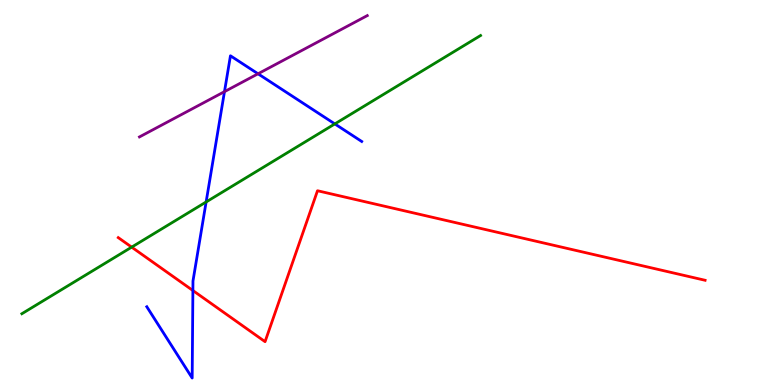[{'lines': ['blue', 'red'], 'intersections': [{'x': 2.49, 'y': 2.45}]}, {'lines': ['green', 'red'], 'intersections': [{'x': 1.7, 'y': 3.58}]}, {'lines': ['purple', 'red'], 'intersections': []}, {'lines': ['blue', 'green'], 'intersections': [{'x': 2.66, 'y': 4.75}, {'x': 4.32, 'y': 6.78}]}, {'lines': ['blue', 'purple'], 'intersections': [{'x': 2.9, 'y': 7.62}, {'x': 3.33, 'y': 8.08}]}, {'lines': ['green', 'purple'], 'intersections': []}]